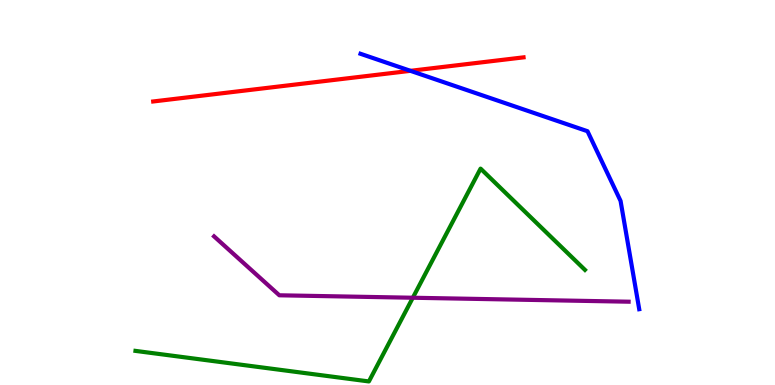[{'lines': ['blue', 'red'], 'intersections': [{'x': 5.3, 'y': 8.16}]}, {'lines': ['green', 'red'], 'intersections': []}, {'lines': ['purple', 'red'], 'intersections': []}, {'lines': ['blue', 'green'], 'intersections': []}, {'lines': ['blue', 'purple'], 'intersections': []}, {'lines': ['green', 'purple'], 'intersections': [{'x': 5.33, 'y': 2.27}]}]